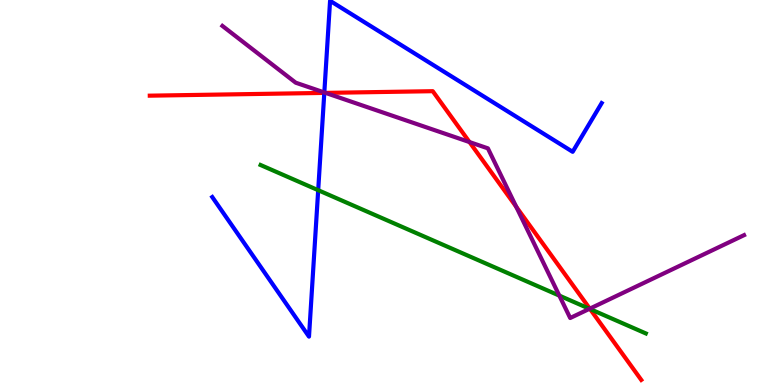[{'lines': ['blue', 'red'], 'intersections': [{'x': 4.18, 'y': 7.59}]}, {'lines': ['green', 'red'], 'intersections': [{'x': 7.61, 'y': 1.97}]}, {'lines': ['purple', 'red'], 'intersections': [{'x': 4.2, 'y': 7.59}, {'x': 6.06, 'y': 6.31}, {'x': 6.66, 'y': 4.63}, {'x': 7.61, 'y': 1.98}]}, {'lines': ['blue', 'green'], 'intersections': [{'x': 4.11, 'y': 5.06}]}, {'lines': ['blue', 'purple'], 'intersections': [{'x': 4.18, 'y': 7.6}]}, {'lines': ['green', 'purple'], 'intersections': [{'x': 7.22, 'y': 2.32}, {'x': 7.61, 'y': 1.98}]}]